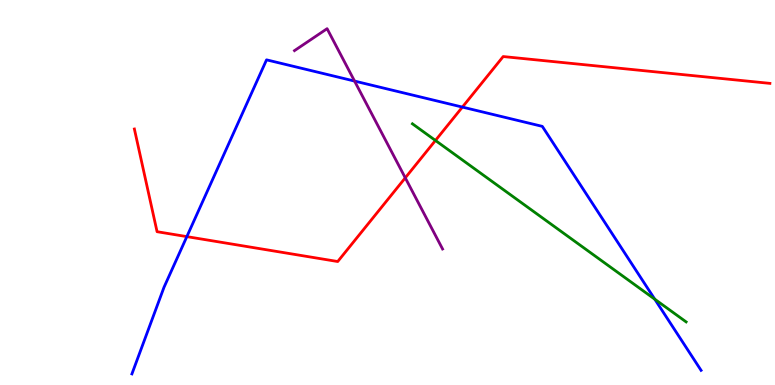[{'lines': ['blue', 'red'], 'intersections': [{'x': 2.41, 'y': 3.85}, {'x': 5.97, 'y': 7.22}]}, {'lines': ['green', 'red'], 'intersections': [{'x': 5.62, 'y': 6.35}]}, {'lines': ['purple', 'red'], 'intersections': [{'x': 5.23, 'y': 5.38}]}, {'lines': ['blue', 'green'], 'intersections': [{'x': 8.45, 'y': 2.23}]}, {'lines': ['blue', 'purple'], 'intersections': [{'x': 4.57, 'y': 7.89}]}, {'lines': ['green', 'purple'], 'intersections': []}]